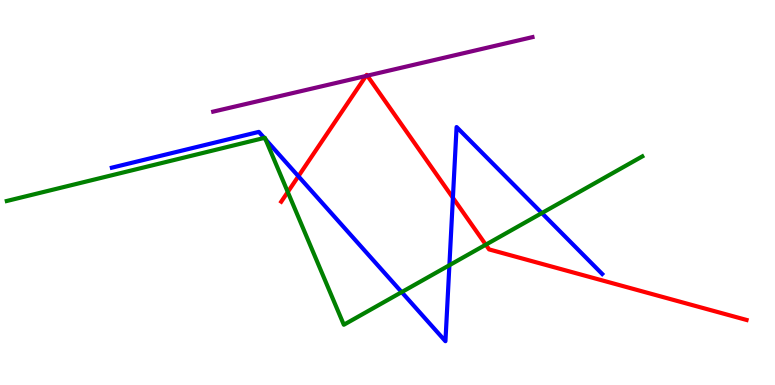[{'lines': ['blue', 'red'], 'intersections': [{'x': 3.85, 'y': 5.42}, {'x': 5.84, 'y': 4.86}]}, {'lines': ['green', 'red'], 'intersections': [{'x': 3.71, 'y': 5.01}, {'x': 6.27, 'y': 3.64}]}, {'lines': ['purple', 'red'], 'intersections': [{'x': 4.72, 'y': 8.03}, {'x': 4.74, 'y': 8.03}]}, {'lines': ['blue', 'green'], 'intersections': [{'x': 3.41, 'y': 6.42}, {'x': 3.43, 'y': 6.38}, {'x': 5.18, 'y': 2.41}, {'x': 5.8, 'y': 3.11}, {'x': 6.99, 'y': 4.47}]}, {'lines': ['blue', 'purple'], 'intersections': []}, {'lines': ['green', 'purple'], 'intersections': []}]